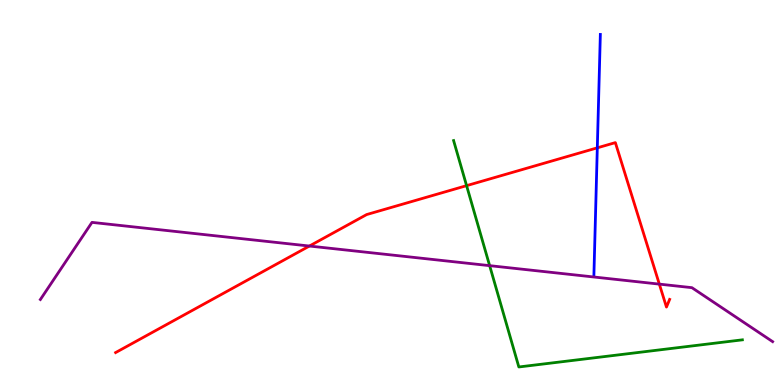[{'lines': ['blue', 'red'], 'intersections': [{'x': 7.71, 'y': 6.16}]}, {'lines': ['green', 'red'], 'intersections': [{'x': 6.02, 'y': 5.18}]}, {'lines': ['purple', 'red'], 'intersections': [{'x': 3.99, 'y': 3.61}, {'x': 8.51, 'y': 2.62}]}, {'lines': ['blue', 'green'], 'intersections': []}, {'lines': ['blue', 'purple'], 'intersections': []}, {'lines': ['green', 'purple'], 'intersections': [{'x': 6.32, 'y': 3.1}]}]